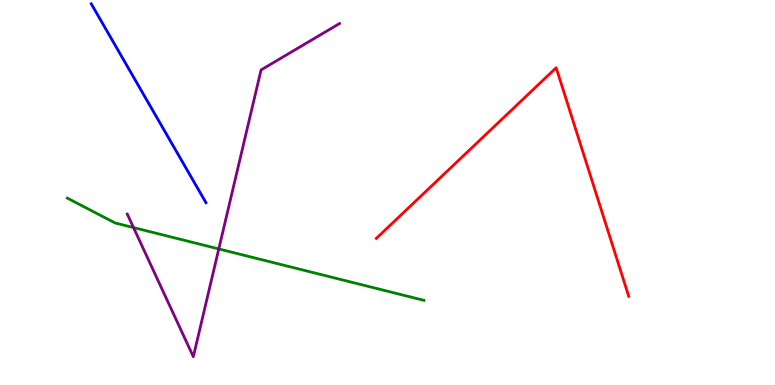[{'lines': ['blue', 'red'], 'intersections': []}, {'lines': ['green', 'red'], 'intersections': []}, {'lines': ['purple', 'red'], 'intersections': []}, {'lines': ['blue', 'green'], 'intersections': []}, {'lines': ['blue', 'purple'], 'intersections': []}, {'lines': ['green', 'purple'], 'intersections': [{'x': 1.72, 'y': 4.09}, {'x': 2.82, 'y': 3.53}]}]